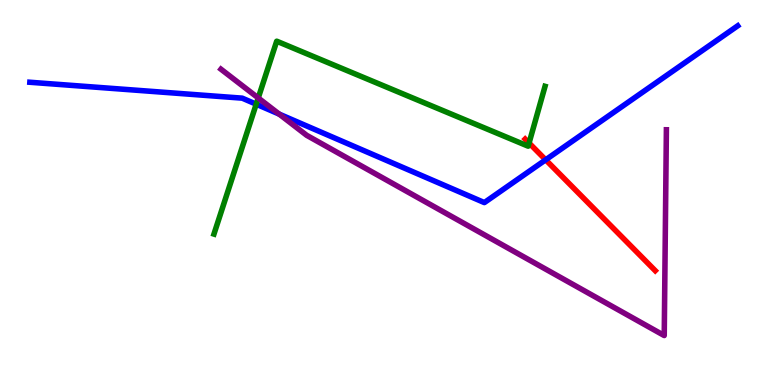[{'lines': ['blue', 'red'], 'intersections': [{'x': 7.04, 'y': 5.85}]}, {'lines': ['green', 'red'], 'intersections': [{'x': 6.83, 'y': 6.28}]}, {'lines': ['purple', 'red'], 'intersections': []}, {'lines': ['blue', 'green'], 'intersections': [{'x': 3.31, 'y': 7.29}]}, {'lines': ['blue', 'purple'], 'intersections': [{'x': 3.6, 'y': 7.04}]}, {'lines': ['green', 'purple'], 'intersections': [{'x': 3.33, 'y': 7.46}]}]